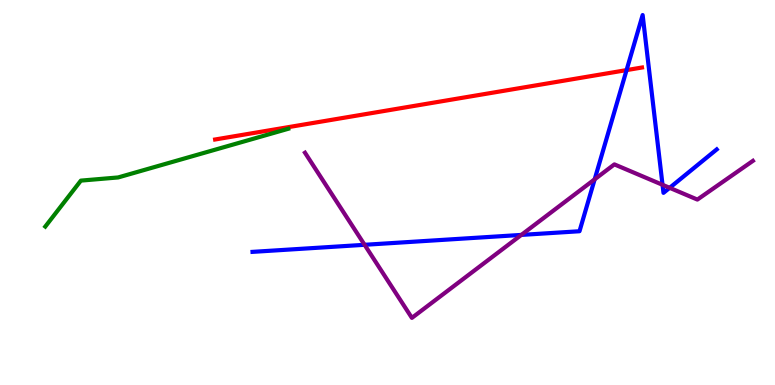[{'lines': ['blue', 'red'], 'intersections': [{'x': 8.08, 'y': 8.18}]}, {'lines': ['green', 'red'], 'intersections': []}, {'lines': ['purple', 'red'], 'intersections': []}, {'lines': ['blue', 'green'], 'intersections': []}, {'lines': ['blue', 'purple'], 'intersections': [{'x': 4.7, 'y': 3.64}, {'x': 6.73, 'y': 3.9}, {'x': 7.67, 'y': 5.34}, {'x': 8.55, 'y': 5.2}, {'x': 8.64, 'y': 5.12}]}, {'lines': ['green', 'purple'], 'intersections': []}]